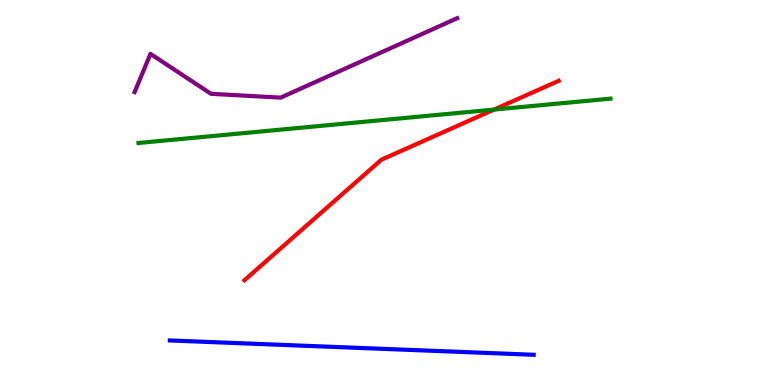[{'lines': ['blue', 'red'], 'intersections': []}, {'lines': ['green', 'red'], 'intersections': [{'x': 6.37, 'y': 7.15}]}, {'lines': ['purple', 'red'], 'intersections': []}, {'lines': ['blue', 'green'], 'intersections': []}, {'lines': ['blue', 'purple'], 'intersections': []}, {'lines': ['green', 'purple'], 'intersections': []}]